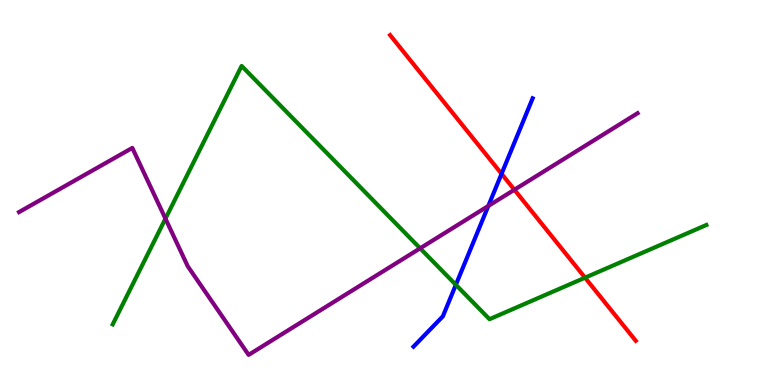[{'lines': ['blue', 'red'], 'intersections': [{'x': 6.47, 'y': 5.49}]}, {'lines': ['green', 'red'], 'intersections': [{'x': 7.55, 'y': 2.79}]}, {'lines': ['purple', 'red'], 'intersections': [{'x': 6.64, 'y': 5.07}]}, {'lines': ['blue', 'green'], 'intersections': [{'x': 5.88, 'y': 2.6}]}, {'lines': ['blue', 'purple'], 'intersections': [{'x': 6.3, 'y': 4.65}]}, {'lines': ['green', 'purple'], 'intersections': [{'x': 2.13, 'y': 4.32}, {'x': 5.42, 'y': 3.55}]}]